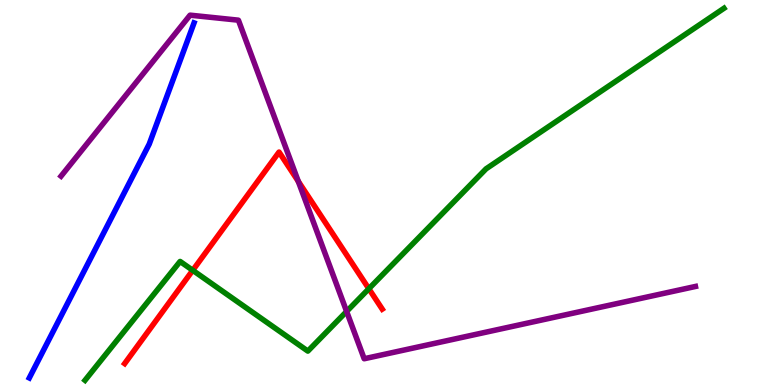[{'lines': ['blue', 'red'], 'intersections': []}, {'lines': ['green', 'red'], 'intersections': [{'x': 2.49, 'y': 2.98}, {'x': 4.76, 'y': 2.5}]}, {'lines': ['purple', 'red'], 'intersections': [{'x': 3.85, 'y': 5.29}]}, {'lines': ['blue', 'green'], 'intersections': []}, {'lines': ['blue', 'purple'], 'intersections': []}, {'lines': ['green', 'purple'], 'intersections': [{'x': 4.47, 'y': 1.91}]}]